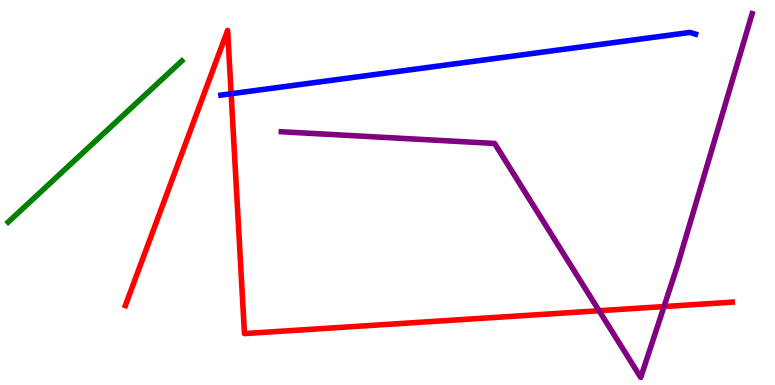[{'lines': ['blue', 'red'], 'intersections': [{'x': 2.98, 'y': 7.57}]}, {'lines': ['green', 'red'], 'intersections': []}, {'lines': ['purple', 'red'], 'intersections': [{'x': 7.73, 'y': 1.93}, {'x': 8.57, 'y': 2.04}]}, {'lines': ['blue', 'green'], 'intersections': []}, {'lines': ['blue', 'purple'], 'intersections': []}, {'lines': ['green', 'purple'], 'intersections': []}]